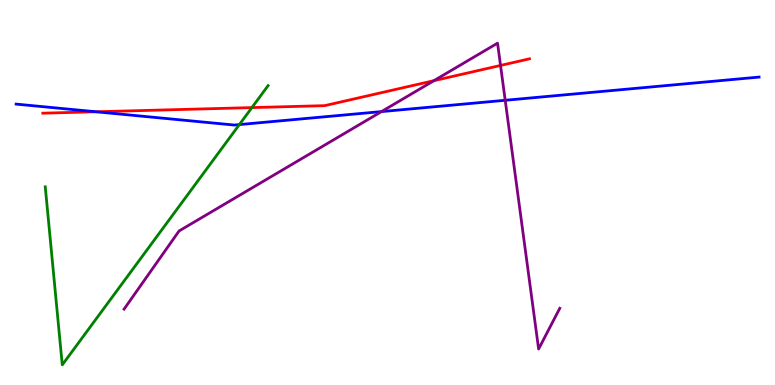[{'lines': ['blue', 'red'], 'intersections': [{'x': 1.24, 'y': 7.1}]}, {'lines': ['green', 'red'], 'intersections': [{'x': 3.25, 'y': 7.21}]}, {'lines': ['purple', 'red'], 'intersections': [{'x': 5.6, 'y': 7.9}, {'x': 6.46, 'y': 8.3}]}, {'lines': ['blue', 'green'], 'intersections': [{'x': 3.09, 'y': 6.76}]}, {'lines': ['blue', 'purple'], 'intersections': [{'x': 4.92, 'y': 7.1}, {'x': 6.52, 'y': 7.4}]}, {'lines': ['green', 'purple'], 'intersections': []}]